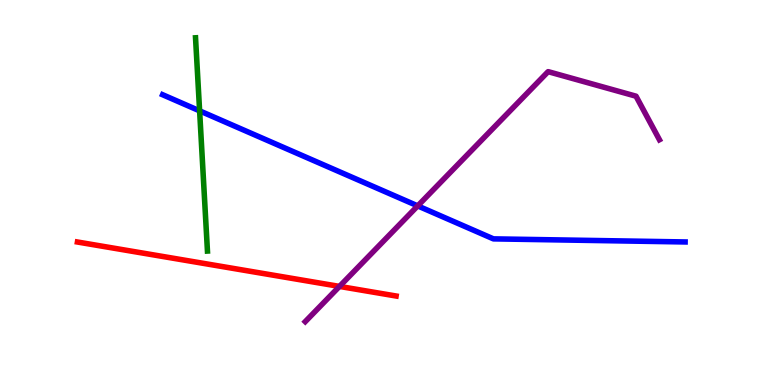[{'lines': ['blue', 'red'], 'intersections': []}, {'lines': ['green', 'red'], 'intersections': []}, {'lines': ['purple', 'red'], 'intersections': [{'x': 4.38, 'y': 2.56}]}, {'lines': ['blue', 'green'], 'intersections': [{'x': 2.58, 'y': 7.12}]}, {'lines': ['blue', 'purple'], 'intersections': [{'x': 5.39, 'y': 4.65}]}, {'lines': ['green', 'purple'], 'intersections': []}]